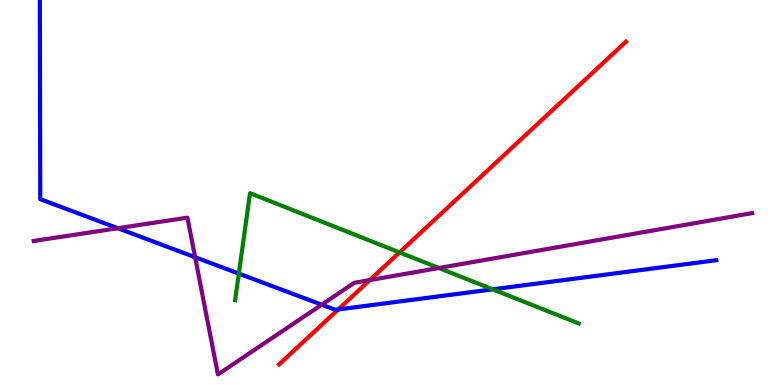[{'lines': ['blue', 'red'], 'intersections': [{'x': 4.36, 'y': 1.96}]}, {'lines': ['green', 'red'], 'intersections': [{'x': 5.15, 'y': 3.44}]}, {'lines': ['purple', 'red'], 'intersections': [{'x': 4.77, 'y': 2.72}]}, {'lines': ['blue', 'green'], 'intersections': [{'x': 3.08, 'y': 2.89}, {'x': 6.36, 'y': 2.48}]}, {'lines': ['blue', 'purple'], 'intersections': [{'x': 1.52, 'y': 4.07}, {'x': 2.52, 'y': 3.32}, {'x': 4.15, 'y': 2.09}]}, {'lines': ['green', 'purple'], 'intersections': [{'x': 5.66, 'y': 3.04}]}]